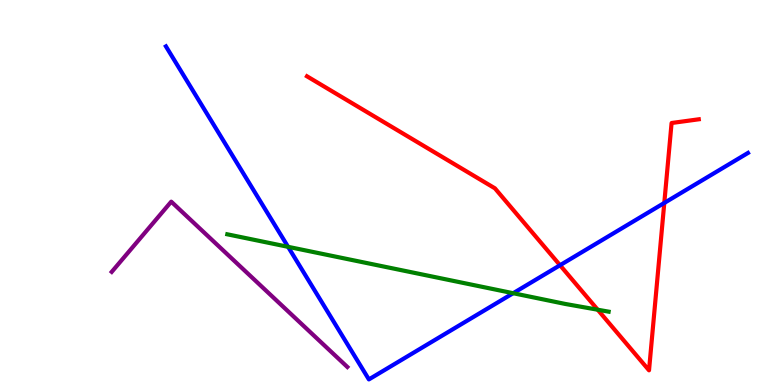[{'lines': ['blue', 'red'], 'intersections': [{'x': 7.23, 'y': 3.11}, {'x': 8.57, 'y': 4.73}]}, {'lines': ['green', 'red'], 'intersections': [{'x': 7.71, 'y': 1.96}]}, {'lines': ['purple', 'red'], 'intersections': []}, {'lines': ['blue', 'green'], 'intersections': [{'x': 3.72, 'y': 3.59}, {'x': 6.62, 'y': 2.38}]}, {'lines': ['blue', 'purple'], 'intersections': []}, {'lines': ['green', 'purple'], 'intersections': []}]